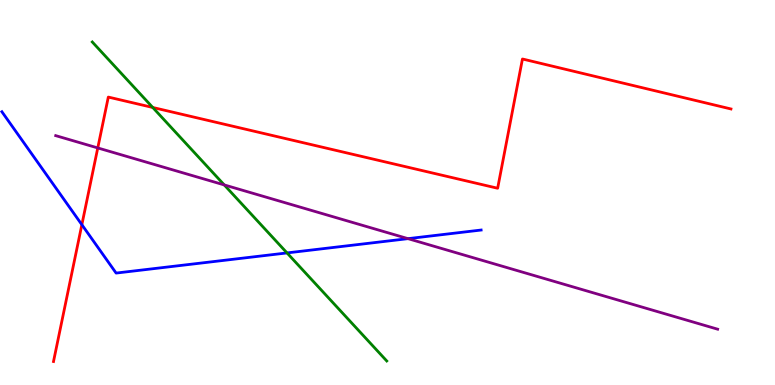[{'lines': ['blue', 'red'], 'intersections': [{'x': 1.06, 'y': 4.16}]}, {'lines': ['green', 'red'], 'intersections': [{'x': 1.97, 'y': 7.21}]}, {'lines': ['purple', 'red'], 'intersections': [{'x': 1.26, 'y': 6.16}]}, {'lines': ['blue', 'green'], 'intersections': [{'x': 3.7, 'y': 3.43}]}, {'lines': ['blue', 'purple'], 'intersections': [{'x': 5.26, 'y': 3.8}]}, {'lines': ['green', 'purple'], 'intersections': [{'x': 2.89, 'y': 5.2}]}]